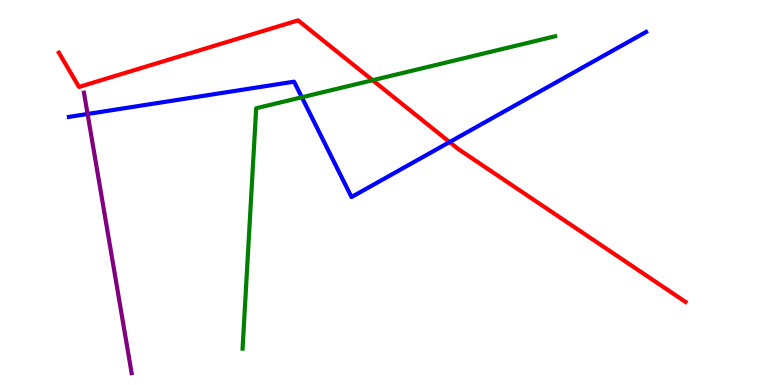[{'lines': ['blue', 'red'], 'intersections': [{'x': 5.8, 'y': 6.31}]}, {'lines': ['green', 'red'], 'intersections': [{'x': 4.81, 'y': 7.92}]}, {'lines': ['purple', 'red'], 'intersections': []}, {'lines': ['blue', 'green'], 'intersections': [{'x': 3.89, 'y': 7.47}]}, {'lines': ['blue', 'purple'], 'intersections': [{'x': 1.13, 'y': 7.04}]}, {'lines': ['green', 'purple'], 'intersections': []}]